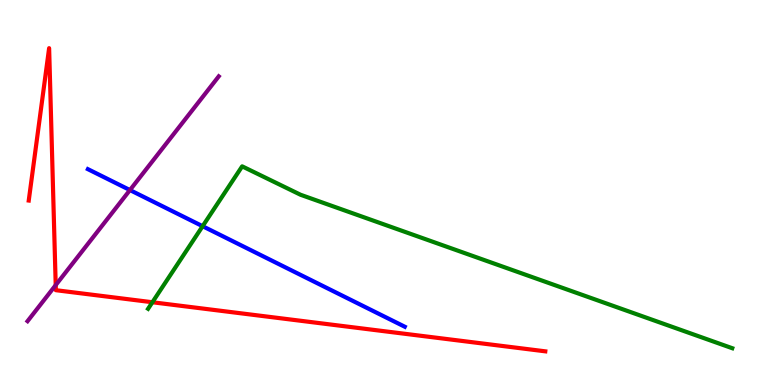[{'lines': ['blue', 'red'], 'intersections': []}, {'lines': ['green', 'red'], 'intersections': [{'x': 1.97, 'y': 2.15}]}, {'lines': ['purple', 'red'], 'intersections': [{'x': 0.719, 'y': 2.59}]}, {'lines': ['blue', 'green'], 'intersections': [{'x': 2.61, 'y': 4.12}]}, {'lines': ['blue', 'purple'], 'intersections': [{'x': 1.68, 'y': 5.06}]}, {'lines': ['green', 'purple'], 'intersections': []}]